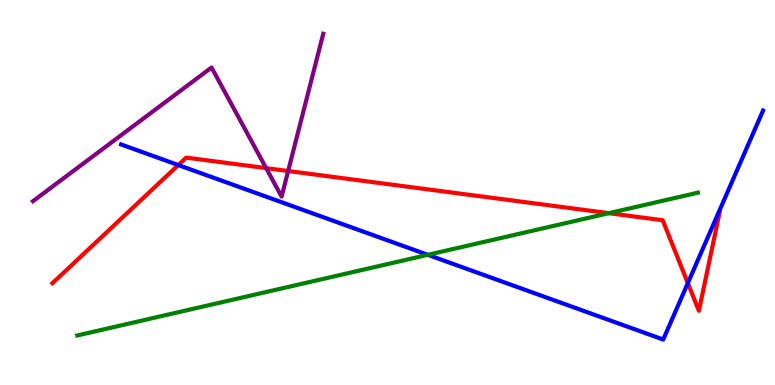[{'lines': ['blue', 'red'], 'intersections': [{'x': 2.3, 'y': 5.71}, {'x': 8.88, 'y': 2.65}]}, {'lines': ['green', 'red'], 'intersections': [{'x': 7.86, 'y': 4.46}]}, {'lines': ['purple', 'red'], 'intersections': [{'x': 3.43, 'y': 5.63}, {'x': 3.72, 'y': 5.56}]}, {'lines': ['blue', 'green'], 'intersections': [{'x': 5.52, 'y': 3.38}]}, {'lines': ['blue', 'purple'], 'intersections': []}, {'lines': ['green', 'purple'], 'intersections': []}]